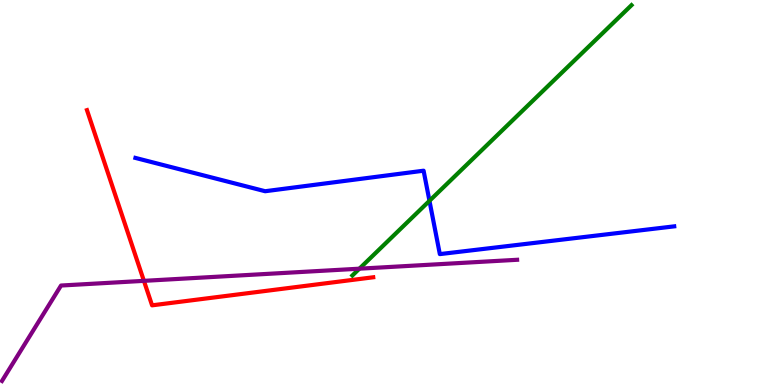[{'lines': ['blue', 'red'], 'intersections': []}, {'lines': ['green', 'red'], 'intersections': []}, {'lines': ['purple', 'red'], 'intersections': [{'x': 1.86, 'y': 2.71}]}, {'lines': ['blue', 'green'], 'intersections': [{'x': 5.54, 'y': 4.78}]}, {'lines': ['blue', 'purple'], 'intersections': []}, {'lines': ['green', 'purple'], 'intersections': [{'x': 4.64, 'y': 3.02}]}]